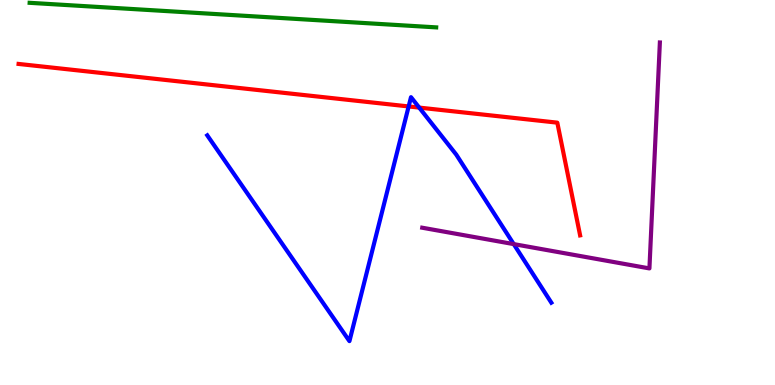[{'lines': ['blue', 'red'], 'intersections': [{'x': 5.27, 'y': 7.24}, {'x': 5.41, 'y': 7.21}]}, {'lines': ['green', 'red'], 'intersections': []}, {'lines': ['purple', 'red'], 'intersections': []}, {'lines': ['blue', 'green'], 'intersections': []}, {'lines': ['blue', 'purple'], 'intersections': [{'x': 6.63, 'y': 3.66}]}, {'lines': ['green', 'purple'], 'intersections': []}]